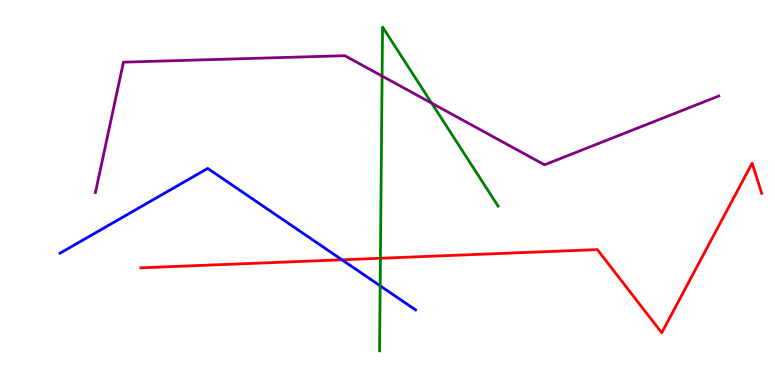[{'lines': ['blue', 'red'], 'intersections': [{'x': 4.41, 'y': 3.25}]}, {'lines': ['green', 'red'], 'intersections': [{'x': 4.91, 'y': 3.29}]}, {'lines': ['purple', 'red'], 'intersections': []}, {'lines': ['blue', 'green'], 'intersections': [{'x': 4.91, 'y': 2.58}]}, {'lines': ['blue', 'purple'], 'intersections': []}, {'lines': ['green', 'purple'], 'intersections': [{'x': 4.93, 'y': 8.02}, {'x': 5.57, 'y': 7.32}]}]